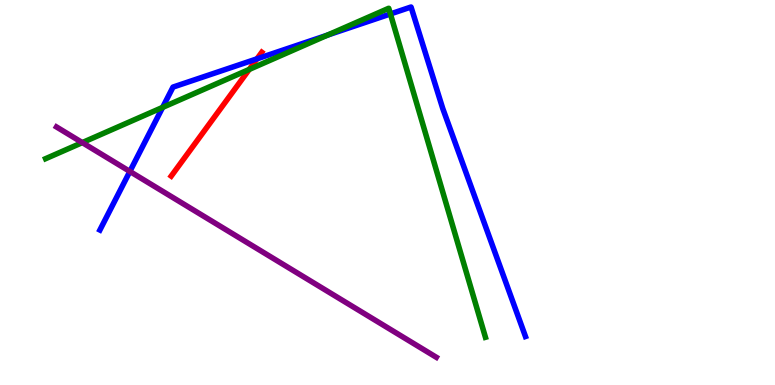[{'lines': ['blue', 'red'], 'intersections': [{'x': 3.32, 'y': 8.47}]}, {'lines': ['green', 'red'], 'intersections': [{'x': 3.22, 'y': 8.2}]}, {'lines': ['purple', 'red'], 'intersections': []}, {'lines': ['blue', 'green'], 'intersections': [{'x': 2.1, 'y': 7.21}, {'x': 4.23, 'y': 9.09}, {'x': 5.04, 'y': 9.64}]}, {'lines': ['blue', 'purple'], 'intersections': [{'x': 1.68, 'y': 5.55}]}, {'lines': ['green', 'purple'], 'intersections': [{'x': 1.06, 'y': 6.3}]}]